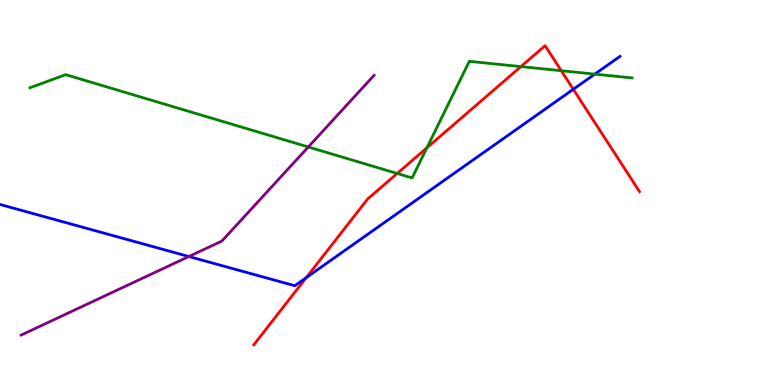[{'lines': ['blue', 'red'], 'intersections': [{'x': 3.95, 'y': 2.79}, {'x': 7.4, 'y': 7.68}]}, {'lines': ['green', 'red'], 'intersections': [{'x': 5.12, 'y': 5.49}, {'x': 5.51, 'y': 6.16}, {'x': 6.72, 'y': 8.27}, {'x': 7.24, 'y': 8.16}]}, {'lines': ['purple', 'red'], 'intersections': []}, {'lines': ['blue', 'green'], 'intersections': [{'x': 7.67, 'y': 8.07}]}, {'lines': ['blue', 'purple'], 'intersections': [{'x': 2.44, 'y': 3.34}]}, {'lines': ['green', 'purple'], 'intersections': [{'x': 3.98, 'y': 6.18}]}]